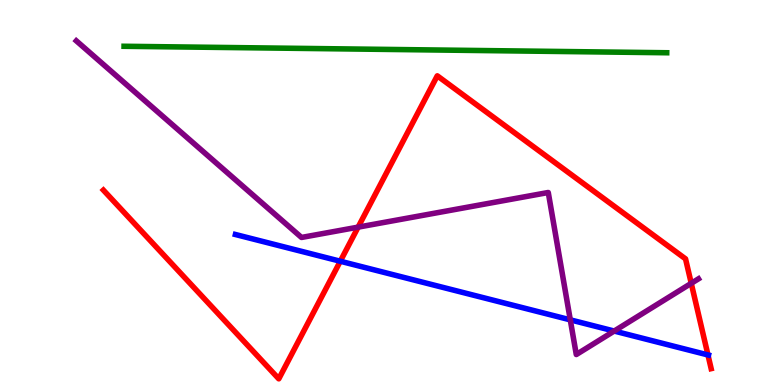[{'lines': ['blue', 'red'], 'intersections': [{'x': 4.39, 'y': 3.21}, {'x': 9.13, 'y': 0.781}]}, {'lines': ['green', 'red'], 'intersections': []}, {'lines': ['purple', 'red'], 'intersections': [{'x': 4.62, 'y': 4.1}, {'x': 8.92, 'y': 2.64}]}, {'lines': ['blue', 'green'], 'intersections': []}, {'lines': ['blue', 'purple'], 'intersections': [{'x': 7.36, 'y': 1.69}, {'x': 7.93, 'y': 1.4}]}, {'lines': ['green', 'purple'], 'intersections': []}]